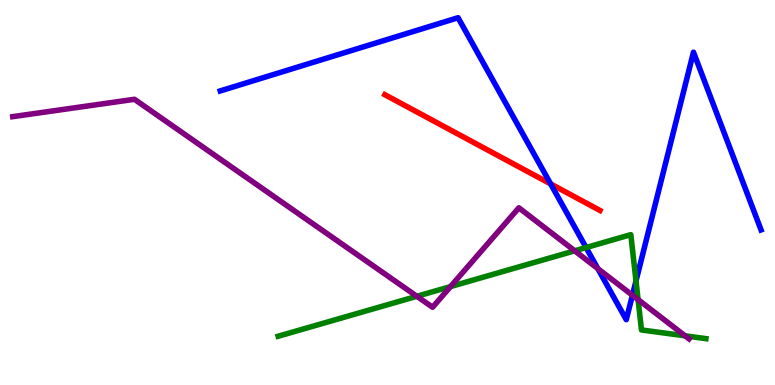[{'lines': ['blue', 'red'], 'intersections': [{'x': 7.11, 'y': 5.22}]}, {'lines': ['green', 'red'], 'intersections': []}, {'lines': ['purple', 'red'], 'intersections': []}, {'lines': ['blue', 'green'], 'intersections': [{'x': 7.56, 'y': 3.57}, {'x': 8.21, 'y': 2.7}]}, {'lines': ['blue', 'purple'], 'intersections': [{'x': 7.71, 'y': 3.02}, {'x': 8.16, 'y': 2.33}]}, {'lines': ['green', 'purple'], 'intersections': [{'x': 5.38, 'y': 2.3}, {'x': 5.81, 'y': 2.56}, {'x': 7.42, 'y': 3.49}, {'x': 8.23, 'y': 2.22}, {'x': 8.84, 'y': 1.28}]}]